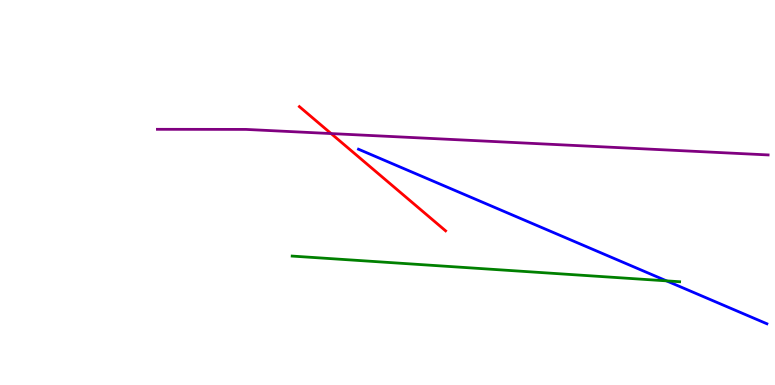[{'lines': ['blue', 'red'], 'intersections': []}, {'lines': ['green', 'red'], 'intersections': []}, {'lines': ['purple', 'red'], 'intersections': [{'x': 4.27, 'y': 6.53}]}, {'lines': ['blue', 'green'], 'intersections': [{'x': 8.6, 'y': 2.7}]}, {'lines': ['blue', 'purple'], 'intersections': []}, {'lines': ['green', 'purple'], 'intersections': []}]